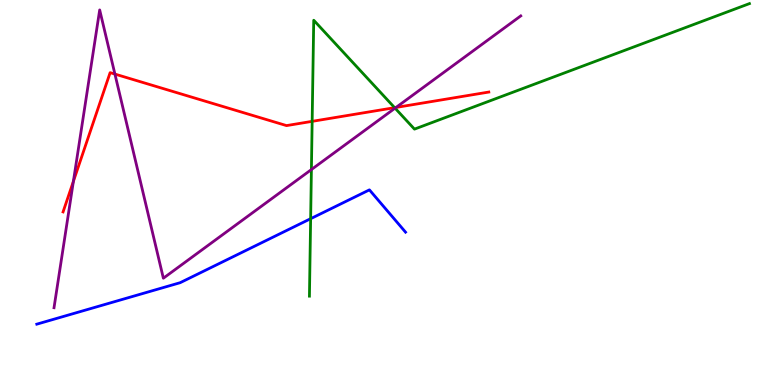[{'lines': ['blue', 'red'], 'intersections': []}, {'lines': ['green', 'red'], 'intersections': [{'x': 4.03, 'y': 6.85}, {'x': 5.09, 'y': 7.2}]}, {'lines': ['purple', 'red'], 'intersections': [{'x': 0.947, 'y': 5.29}, {'x': 1.48, 'y': 8.08}, {'x': 5.11, 'y': 7.21}]}, {'lines': ['blue', 'green'], 'intersections': [{'x': 4.01, 'y': 4.32}]}, {'lines': ['blue', 'purple'], 'intersections': []}, {'lines': ['green', 'purple'], 'intersections': [{'x': 4.02, 'y': 5.6}, {'x': 5.1, 'y': 7.19}]}]